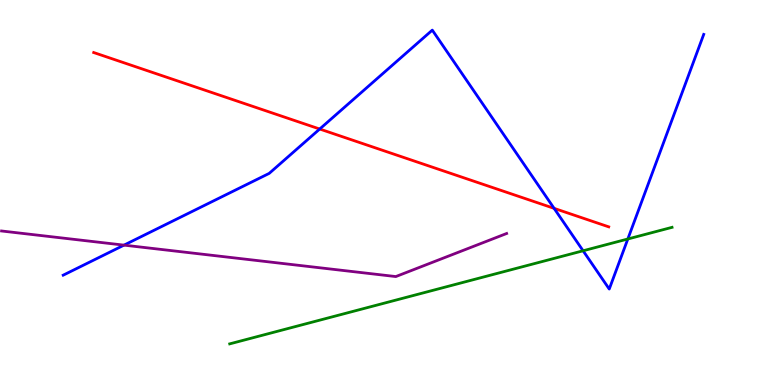[{'lines': ['blue', 'red'], 'intersections': [{'x': 4.13, 'y': 6.65}, {'x': 7.15, 'y': 4.59}]}, {'lines': ['green', 'red'], 'intersections': []}, {'lines': ['purple', 'red'], 'intersections': []}, {'lines': ['blue', 'green'], 'intersections': [{'x': 7.52, 'y': 3.49}, {'x': 8.1, 'y': 3.79}]}, {'lines': ['blue', 'purple'], 'intersections': [{'x': 1.6, 'y': 3.63}]}, {'lines': ['green', 'purple'], 'intersections': []}]